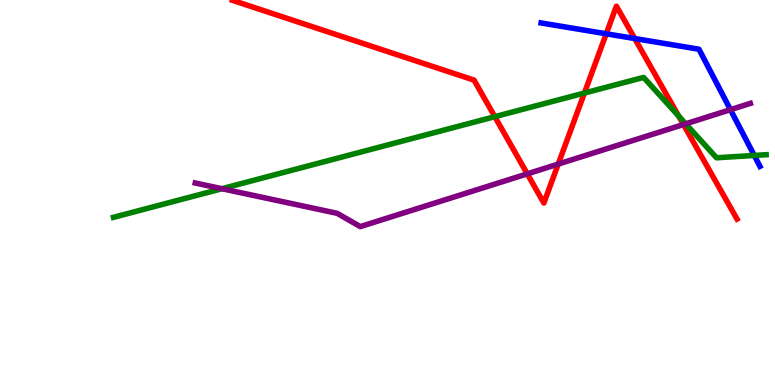[{'lines': ['blue', 'red'], 'intersections': [{'x': 7.82, 'y': 9.12}, {'x': 8.19, 'y': 9.0}]}, {'lines': ['green', 'red'], 'intersections': [{'x': 6.38, 'y': 6.97}, {'x': 7.54, 'y': 7.58}, {'x': 8.76, 'y': 6.99}]}, {'lines': ['purple', 'red'], 'intersections': [{'x': 6.8, 'y': 5.48}, {'x': 7.2, 'y': 5.74}, {'x': 8.82, 'y': 6.77}]}, {'lines': ['blue', 'green'], 'intersections': [{'x': 9.73, 'y': 5.96}]}, {'lines': ['blue', 'purple'], 'intersections': [{'x': 9.42, 'y': 7.15}]}, {'lines': ['green', 'purple'], 'intersections': [{'x': 2.86, 'y': 5.1}, {'x': 8.85, 'y': 6.78}]}]